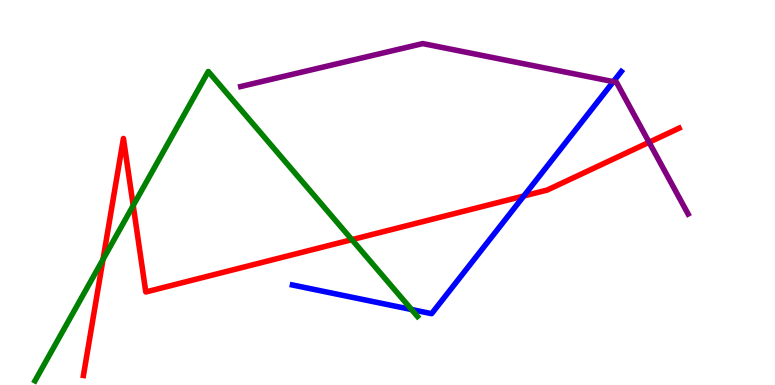[{'lines': ['blue', 'red'], 'intersections': [{'x': 6.76, 'y': 4.91}]}, {'lines': ['green', 'red'], 'intersections': [{'x': 1.33, 'y': 3.26}, {'x': 1.72, 'y': 4.66}, {'x': 4.54, 'y': 3.78}]}, {'lines': ['purple', 'red'], 'intersections': [{'x': 8.38, 'y': 6.3}]}, {'lines': ['blue', 'green'], 'intersections': [{'x': 5.31, 'y': 1.96}]}, {'lines': ['blue', 'purple'], 'intersections': [{'x': 7.91, 'y': 7.88}]}, {'lines': ['green', 'purple'], 'intersections': []}]